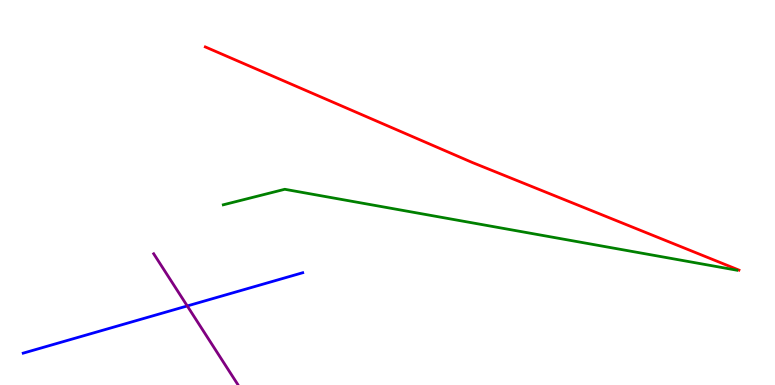[{'lines': ['blue', 'red'], 'intersections': []}, {'lines': ['green', 'red'], 'intersections': []}, {'lines': ['purple', 'red'], 'intersections': []}, {'lines': ['blue', 'green'], 'intersections': []}, {'lines': ['blue', 'purple'], 'intersections': [{'x': 2.42, 'y': 2.05}]}, {'lines': ['green', 'purple'], 'intersections': []}]